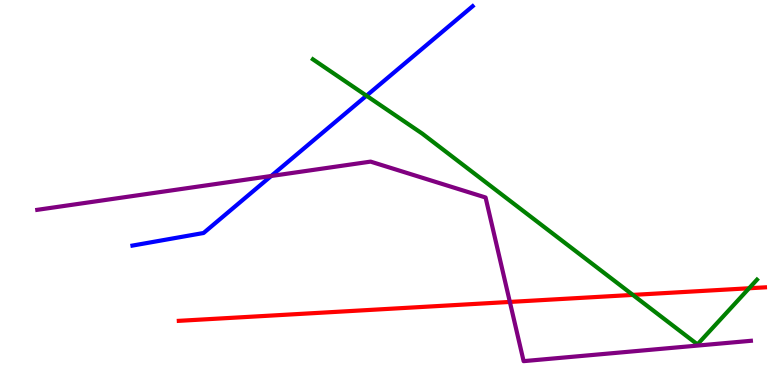[{'lines': ['blue', 'red'], 'intersections': []}, {'lines': ['green', 'red'], 'intersections': [{'x': 8.17, 'y': 2.34}, {'x': 9.67, 'y': 2.51}]}, {'lines': ['purple', 'red'], 'intersections': [{'x': 6.58, 'y': 2.16}]}, {'lines': ['blue', 'green'], 'intersections': [{'x': 4.73, 'y': 7.51}]}, {'lines': ['blue', 'purple'], 'intersections': [{'x': 3.5, 'y': 5.43}]}, {'lines': ['green', 'purple'], 'intersections': []}]